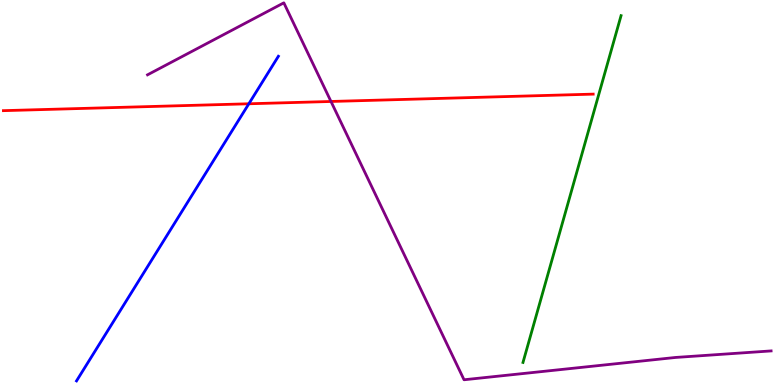[{'lines': ['blue', 'red'], 'intersections': [{'x': 3.21, 'y': 7.3}]}, {'lines': ['green', 'red'], 'intersections': []}, {'lines': ['purple', 'red'], 'intersections': [{'x': 4.27, 'y': 7.36}]}, {'lines': ['blue', 'green'], 'intersections': []}, {'lines': ['blue', 'purple'], 'intersections': []}, {'lines': ['green', 'purple'], 'intersections': []}]